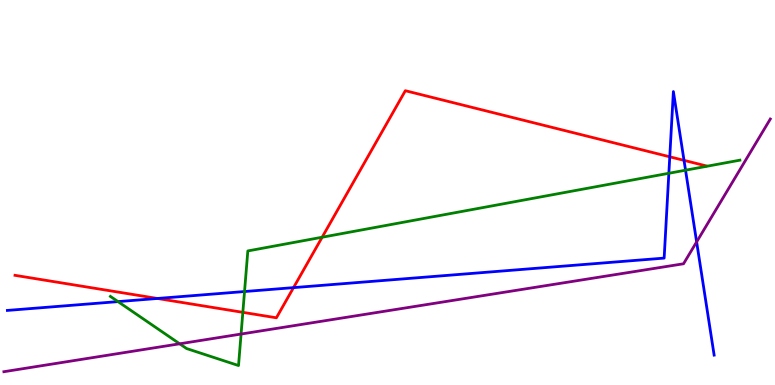[{'lines': ['blue', 'red'], 'intersections': [{'x': 2.03, 'y': 2.25}, {'x': 3.79, 'y': 2.53}, {'x': 8.64, 'y': 5.93}, {'x': 8.83, 'y': 5.83}]}, {'lines': ['green', 'red'], 'intersections': [{'x': 3.13, 'y': 1.89}, {'x': 4.16, 'y': 3.84}]}, {'lines': ['purple', 'red'], 'intersections': []}, {'lines': ['blue', 'green'], 'intersections': [{'x': 1.52, 'y': 2.17}, {'x': 3.16, 'y': 2.43}, {'x': 8.63, 'y': 5.5}, {'x': 8.85, 'y': 5.58}]}, {'lines': ['blue', 'purple'], 'intersections': [{'x': 8.99, 'y': 3.72}]}, {'lines': ['green', 'purple'], 'intersections': [{'x': 2.32, 'y': 1.07}, {'x': 3.11, 'y': 1.32}]}]